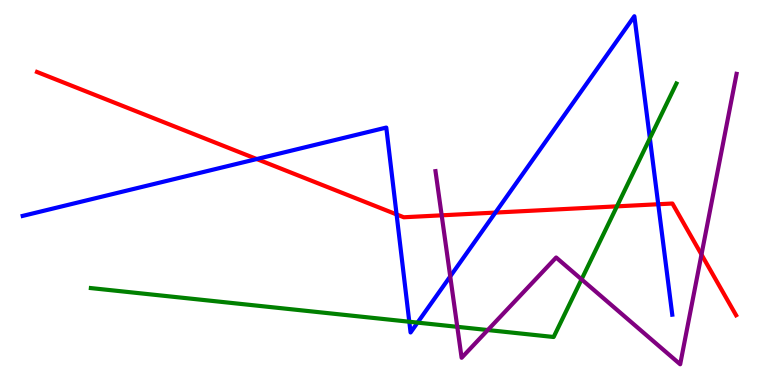[{'lines': ['blue', 'red'], 'intersections': [{'x': 3.31, 'y': 5.87}, {'x': 5.12, 'y': 4.43}, {'x': 6.39, 'y': 4.48}, {'x': 8.49, 'y': 4.7}]}, {'lines': ['green', 'red'], 'intersections': [{'x': 7.96, 'y': 4.64}]}, {'lines': ['purple', 'red'], 'intersections': [{'x': 5.7, 'y': 4.41}, {'x': 9.05, 'y': 3.39}]}, {'lines': ['blue', 'green'], 'intersections': [{'x': 5.28, 'y': 1.64}, {'x': 5.39, 'y': 1.62}, {'x': 8.39, 'y': 6.41}]}, {'lines': ['blue', 'purple'], 'intersections': [{'x': 5.81, 'y': 2.82}]}, {'lines': ['green', 'purple'], 'intersections': [{'x': 5.9, 'y': 1.51}, {'x': 6.29, 'y': 1.43}, {'x': 7.5, 'y': 2.74}]}]